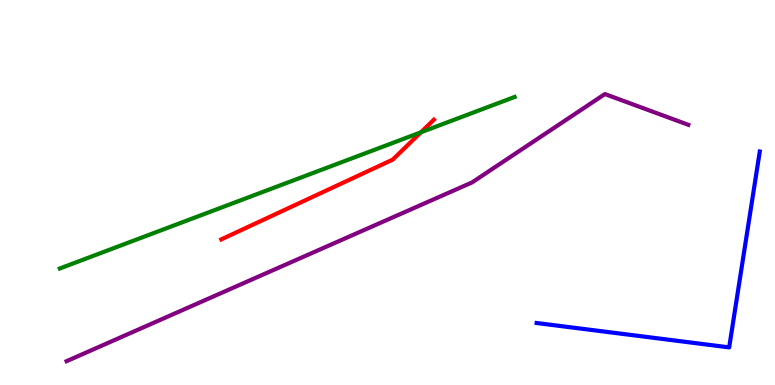[{'lines': ['blue', 'red'], 'intersections': []}, {'lines': ['green', 'red'], 'intersections': [{'x': 5.43, 'y': 6.56}]}, {'lines': ['purple', 'red'], 'intersections': []}, {'lines': ['blue', 'green'], 'intersections': []}, {'lines': ['blue', 'purple'], 'intersections': []}, {'lines': ['green', 'purple'], 'intersections': []}]